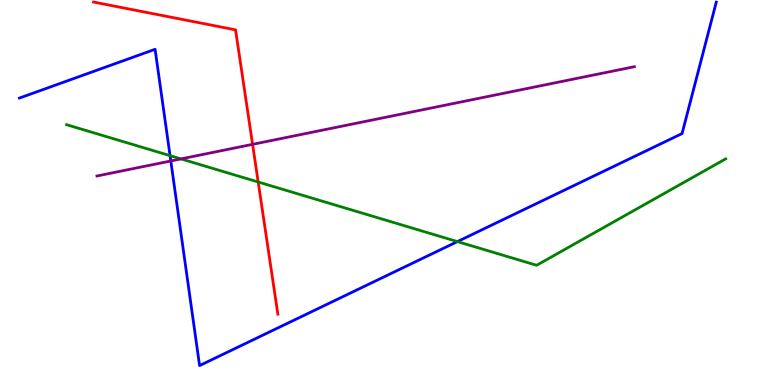[{'lines': ['blue', 'red'], 'intersections': []}, {'lines': ['green', 'red'], 'intersections': [{'x': 3.33, 'y': 5.27}]}, {'lines': ['purple', 'red'], 'intersections': [{'x': 3.26, 'y': 6.25}]}, {'lines': ['blue', 'green'], 'intersections': [{'x': 2.19, 'y': 5.96}, {'x': 5.9, 'y': 3.72}]}, {'lines': ['blue', 'purple'], 'intersections': [{'x': 2.2, 'y': 5.82}]}, {'lines': ['green', 'purple'], 'intersections': [{'x': 2.34, 'y': 5.87}]}]